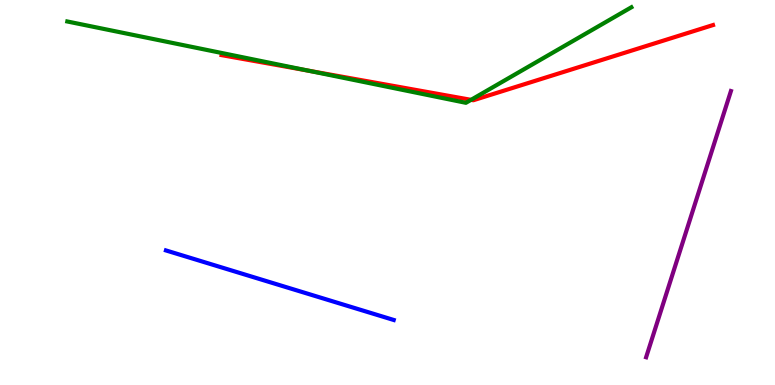[{'lines': ['blue', 'red'], 'intersections': []}, {'lines': ['green', 'red'], 'intersections': [{'x': 3.98, 'y': 8.16}, {'x': 6.08, 'y': 7.41}]}, {'lines': ['purple', 'red'], 'intersections': []}, {'lines': ['blue', 'green'], 'intersections': []}, {'lines': ['blue', 'purple'], 'intersections': []}, {'lines': ['green', 'purple'], 'intersections': []}]